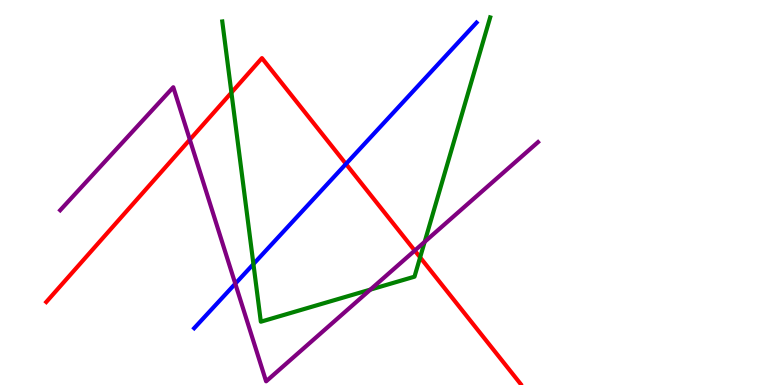[{'lines': ['blue', 'red'], 'intersections': [{'x': 4.46, 'y': 5.74}]}, {'lines': ['green', 'red'], 'intersections': [{'x': 2.99, 'y': 7.59}, {'x': 5.42, 'y': 3.32}]}, {'lines': ['purple', 'red'], 'intersections': [{'x': 2.45, 'y': 6.37}, {'x': 5.35, 'y': 3.49}]}, {'lines': ['blue', 'green'], 'intersections': [{'x': 3.27, 'y': 3.14}]}, {'lines': ['blue', 'purple'], 'intersections': [{'x': 3.04, 'y': 2.63}]}, {'lines': ['green', 'purple'], 'intersections': [{'x': 4.78, 'y': 2.48}, {'x': 5.48, 'y': 3.72}]}]